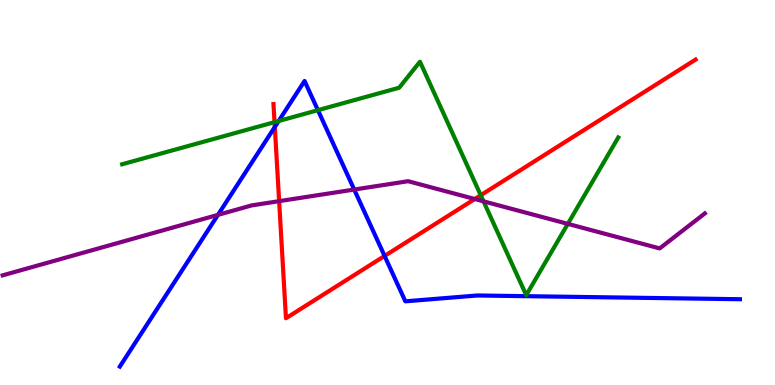[{'lines': ['blue', 'red'], 'intersections': [{'x': 3.55, 'y': 6.7}, {'x': 4.96, 'y': 3.35}]}, {'lines': ['green', 'red'], 'intersections': [{'x': 3.54, 'y': 6.83}, {'x': 6.2, 'y': 4.93}]}, {'lines': ['purple', 'red'], 'intersections': [{'x': 3.6, 'y': 4.78}, {'x': 6.13, 'y': 4.83}]}, {'lines': ['blue', 'green'], 'intersections': [{'x': 3.6, 'y': 6.86}, {'x': 4.1, 'y': 7.14}]}, {'lines': ['blue', 'purple'], 'intersections': [{'x': 2.81, 'y': 4.42}, {'x': 4.57, 'y': 5.08}]}, {'lines': ['green', 'purple'], 'intersections': [{'x': 6.24, 'y': 4.77}, {'x': 7.33, 'y': 4.19}]}]